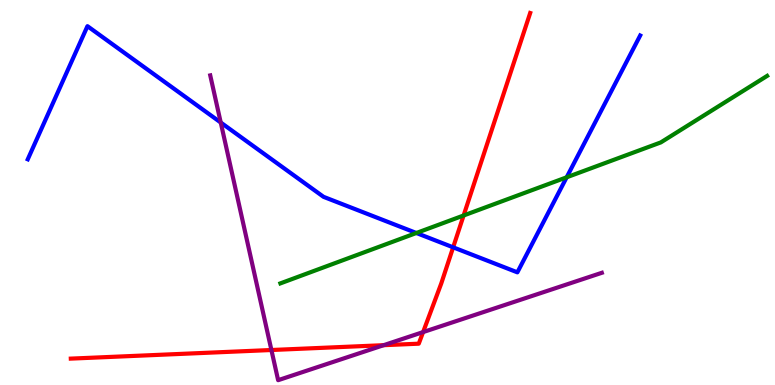[{'lines': ['blue', 'red'], 'intersections': [{'x': 5.85, 'y': 3.58}]}, {'lines': ['green', 'red'], 'intersections': [{'x': 5.98, 'y': 4.4}]}, {'lines': ['purple', 'red'], 'intersections': [{'x': 3.5, 'y': 0.909}, {'x': 4.95, 'y': 1.03}, {'x': 5.46, 'y': 1.37}]}, {'lines': ['blue', 'green'], 'intersections': [{'x': 5.37, 'y': 3.95}, {'x': 7.31, 'y': 5.39}]}, {'lines': ['blue', 'purple'], 'intersections': [{'x': 2.85, 'y': 6.82}]}, {'lines': ['green', 'purple'], 'intersections': []}]